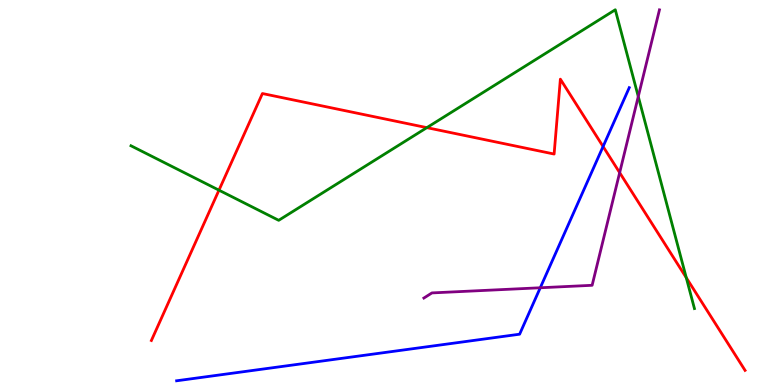[{'lines': ['blue', 'red'], 'intersections': [{'x': 7.78, 'y': 6.19}]}, {'lines': ['green', 'red'], 'intersections': [{'x': 2.83, 'y': 5.06}, {'x': 5.51, 'y': 6.68}, {'x': 8.86, 'y': 2.79}]}, {'lines': ['purple', 'red'], 'intersections': [{'x': 8.0, 'y': 5.52}]}, {'lines': ['blue', 'green'], 'intersections': []}, {'lines': ['blue', 'purple'], 'intersections': [{'x': 6.97, 'y': 2.53}]}, {'lines': ['green', 'purple'], 'intersections': [{'x': 8.24, 'y': 7.49}]}]